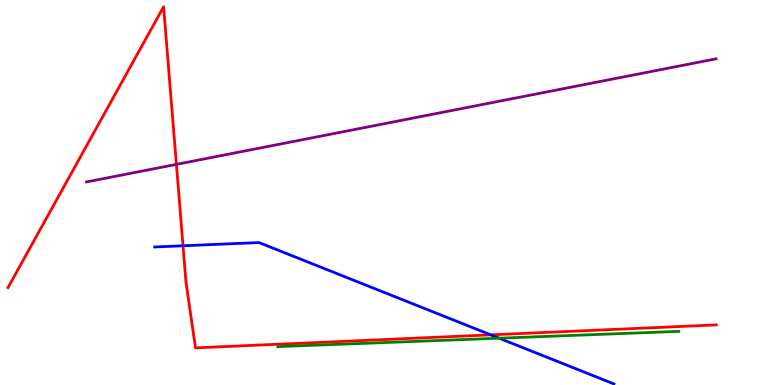[{'lines': ['blue', 'red'], 'intersections': [{'x': 2.36, 'y': 3.62}, {'x': 6.33, 'y': 1.3}]}, {'lines': ['green', 'red'], 'intersections': []}, {'lines': ['purple', 'red'], 'intersections': [{'x': 2.28, 'y': 5.73}]}, {'lines': ['blue', 'green'], 'intersections': [{'x': 6.44, 'y': 1.22}]}, {'lines': ['blue', 'purple'], 'intersections': []}, {'lines': ['green', 'purple'], 'intersections': []}]